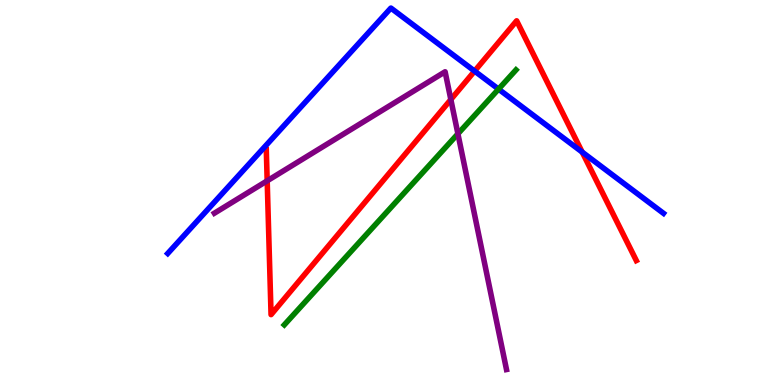[{'lines': ['blue', 'red'], 'intersections': [{'x': 6.12, 'y': 8.15}, {'x': 7.51, 'y': 6.05}]}, {'lines': ['green', 'red'], 'intersections': []}, {'lines': ['purple', 'red'], 'intersections': [{'x': 3.45, 'y': 5.3}, {'x': 5.82, 'y': 7.42}]}, {'lines': ['blue', 'green'], 'intersections': [{'x': 6.43, 'y': 7.69}]}, {'lines': ['blue', 'purple'], 'intersections': []}, {'lines': ['green', 'purple'], 'intersections': [{'x': 5.91, 'y': 6.52}]}]